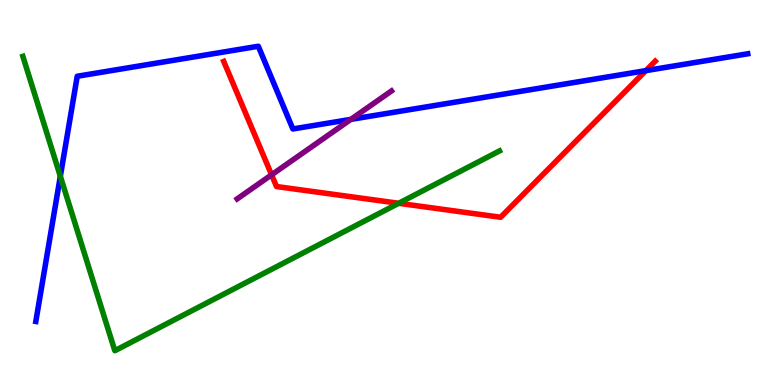[{'lines': ['blue', 'red'], 'intersections': [{'x': 8.33, 'y': 8.17}]}, {'lines': ['green', 'red'], 'intersections': [{'x': 5.14, 'y': 4.72}]}, {'lines': ['purple', 'red'], 'intersections': [{'x': 3.5, 'y': 5.46}]}, {'lines': ['blue', 'green'], 'intersections': [{'x': 0.779, 'y': 5.42}]}, {'lines': ['blue', 'purple'], 'intersections': [{'x': 4.53, 'y': 6.9}]}, {'lines': ['green', 'purple'], 'intersections': []}]